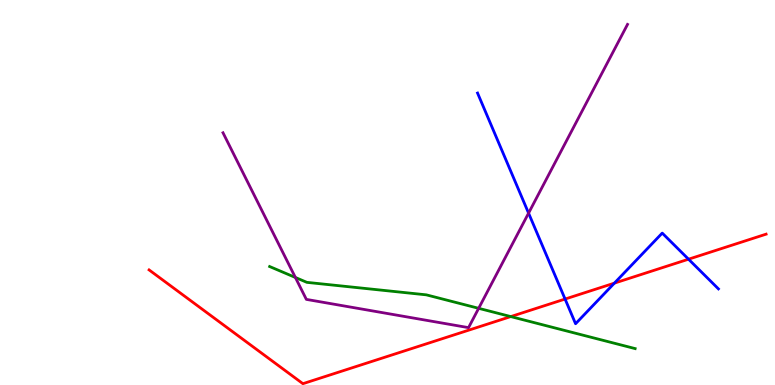[{'lines': ['blue', 'red'], 'intersections': [{'x': 7.29, 'y': 2.23}, {'x': 7.93, 'y': 2.65}, {'x': 8.88, 'y': 3.27}]}, {'lines': ['green', 'red'], 'intersections': [{'x': 6.59, 'y': 1.78}]}, {'lines': ['purple', 'red'], 'intersections': []}, {'lines': ['blue', 'green'], 'intersections': []}, {'lines': ['blue', 'purple'], 'intersections': [{'x': 6.82, 'y': 4.46}]}, {'lines': ['green', 'purple'], 'intersections': [{'x': 3.81, 'y': 2.79}, {'x': 6.18, 'y': 1.99}]}]